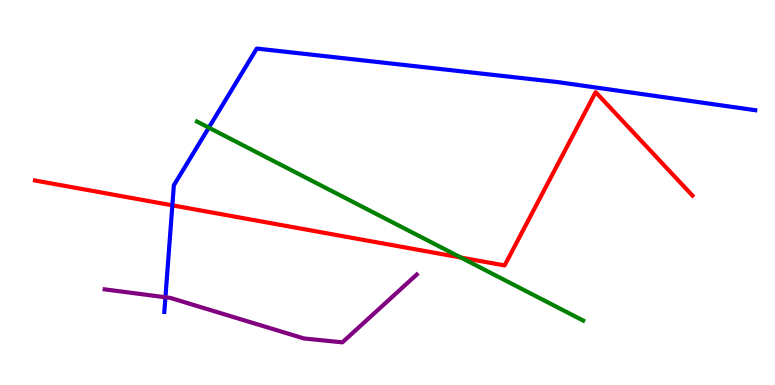[{'lines': ['blue', 'red'], 'intersections': [{'x': 2.22, 'y': 4.67}]}, {'lines': ['green', 'red'], 'intersections': [{'x': 5.95, 'y': 3.31}]}, {'lines': ['purple', 'red'], 'intersections': []}, {'lines': ['blue', 'green'], 'intersections': [{'x': 2.69, 'y': 6.68}]}, {'lines': ['blue', 'purple'], 'intersections': [{'x': 2.13, 'y': 2.28}]}, {'lines': ['green', 'purple'], 'intersections': []}]